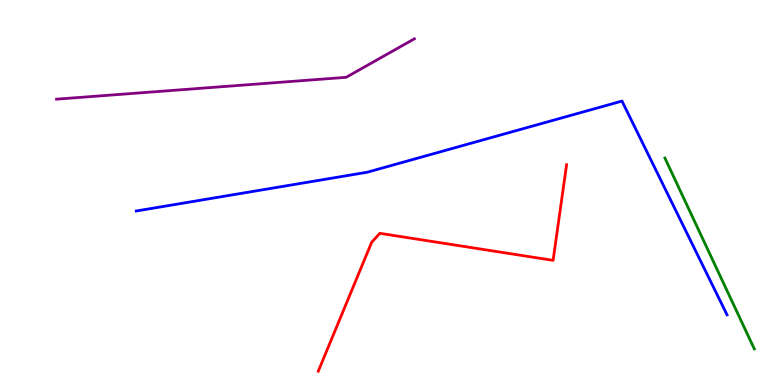[{'lines': ['blue', 'red'], 'intersections': []}, {'lines': ['green', 'red'], 'intersections': []}, {'lines': ['purple', 'red'], 'intersections': []}, {'lines': ['blue', 'green'], 'intersections': []}, {'lines': ['blue', 'purple'], 'intersections': []}, {'lines': ['green', 'purple'], 'intersections': []}]